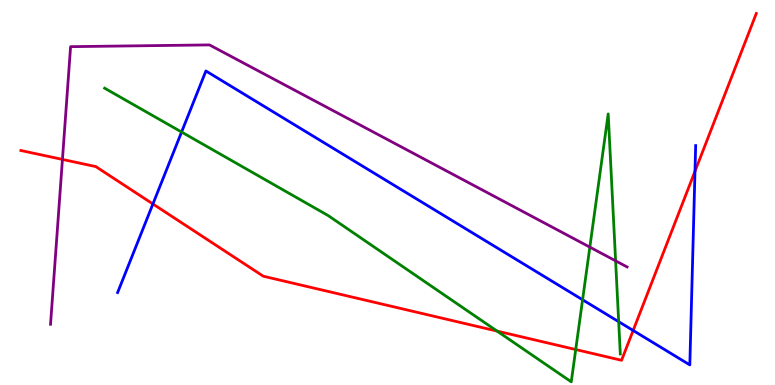[{'lines': ['blue', 'red'], 'intersections': [{'x': 1.97, 'y': 4.7}, {'x': 8.17, 'y': 1.42}, {'x': 8.97, 'y': 5.55}]}, {'lines': ['green', 'red'], 'intersections': [{'x': 6.41, 'y': 1.4}, {'x': 7.43, 'y': 0.921}]}, {'lines': ['purple', 'red'], 'intersections': [{'x': 0.806, 'y': 5.86}]}, {'lines': ['blue', 'green'], 'intersections': [{'x': 2.34, 'y': 6.57}, {'x': 7.52, 'y': 2.21}, {'x': 7.98, 'y': 1.64}]}, {'lines': ['blue', 'purple'], 'intersections': []}, {'lines': ['green', 'purple'], 'intersections': [{'x': 7.61, 'y': 3.58}, {'x': 7.94, 'y': 3.23}]}]